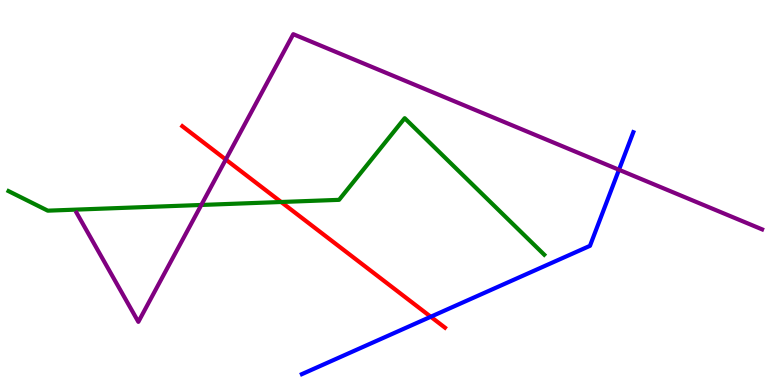[{'lines': ['blue', 'red'], 'intersections': [{'x': 5.56, 'y': 1.77}]}, {'lines': ['green', 'red'], 'intersections': [{'x': 3.63, 'y': 4.75}]}, {'lines': ['purple', 'red'], 'intersections': [{'x': 2.91, 'y': 5.86}]}, {'lines': ['blue', 'green'], 'intersections': []}, {'lines': ['blue', 'purple'], 'intersections': [{'x': 7.99, 'y': 5.59}]}, {'lines': ['green', 'purple'], 'intersections': [{'x': 2.6, 'y': 4.68}]}]